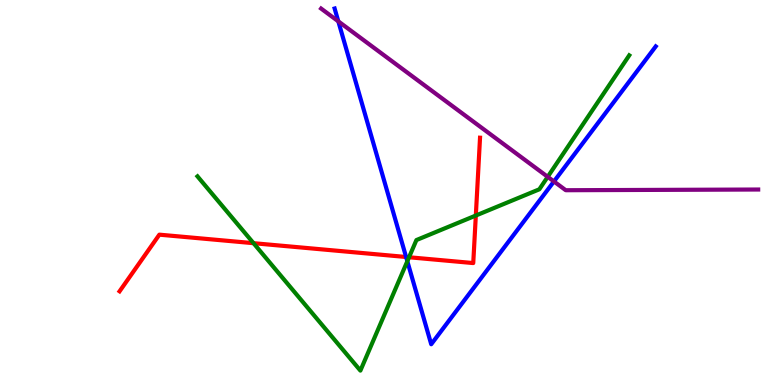[{'lines': ['blue', 'red'], 'intersections': [{'x': 5.24, 'y': 3.32}]}, {'lines': ['green', 'red'], 'intersections': [{'x': 3.27, 'y': 3.68}, {'x': 5.28, 'y': 3.32}, {'x': 6.14, 'y': 4.4}]}, {'lines': ['purple', 'red'], 'intersections': []}, {'lines': ['blue', 'green'], 'intersections': [{'x': 5.26, 'y': 3.21}]}, {'lines': ['blue', 'purple'], 'intersections': [{'x': 4.37, 'y': 9.45}, {'x': 7.15, 'y': 5.29}]}, {'lines': ['green', 'purple'], 'intersections': [{'x': 7.07, 'y': 5.41}]}]